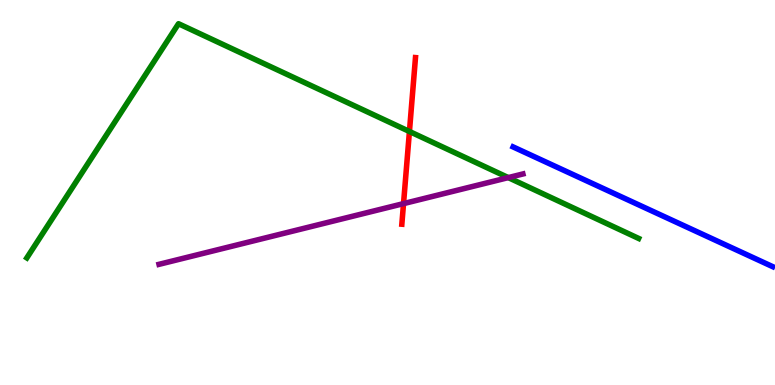[{'lines': ['blue', 'red'], 'intersections': []}, {'lines': ['green', 'red'], 'intersections': [{'x': 5.28, 'y': 6.58}]}, {'lines': ['purple', 'red'], 'intersections': [{'x': 5.21, 'y': 4.71}]}, {'lines': ['blue', 'green'], 'intersections': []}, {'lines': ['blue', 'purple'], 'intersections': []}, {'lines': ['green', 'purple'], 'intersections': [{'x': 6.56, 'y': 5.39}]}]